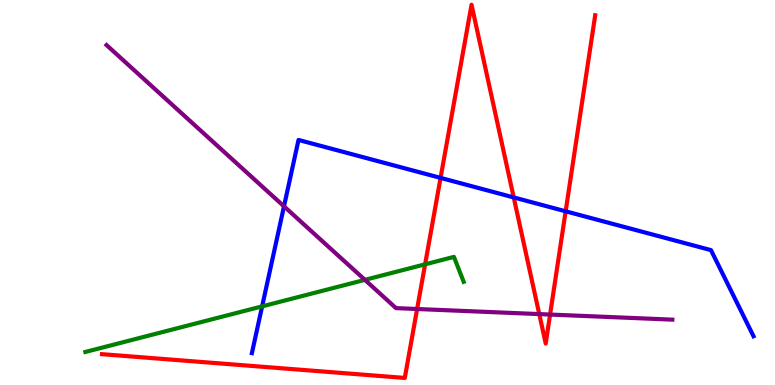[{'lines': ['blue', 'red'], 'intersections': [{'x': 5.68, 'y': 5.38}, {'x': 6.63, 'y': 4.87}, {'x': 7.3, 'y': 4.51}]}, {'lines': ['green', 'red'], 'intersections': [{'x': 5.49, 'y': 3.13}]}, {'lines': ['purple', 'red'], 'intersections': [{'x': 5.38, 'y': 1.97}, {'x': 6.96, 'y': 1.84}, {'x': 7.1, 'y': 1.83}]}, {'lines': ['blue', 'green'], 'intersections': [{'x': 3.38, 'y': 2.04}]}, {'lines': ['blue', 'purple'], 'intersections': [{'x': 3.66, 'y': 4.64}]}, {'lines': ['green', 'purple'], 'intersections': [{'x': 4.71, 'y': 2.73}]}]